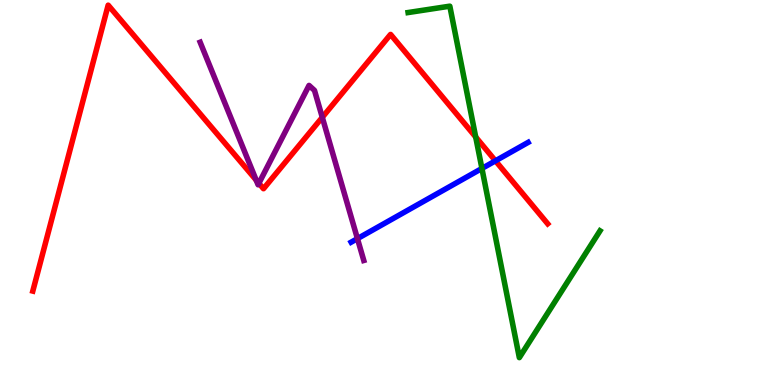[{'lines': ['blue', 'red'], 'intersections': [{'x': 6.39, 'y': 5.82}]}, {'lines': ['green', 'red'], 'intersections': [{'x': 6.14, 'y': 6.44}]}, {'lines': ['purple', 'red'], 'intersections': [{'x': 3.31, 'y': 5.32}, {'x': 3.34, 'y': 5.24}, {'x': 4.16, 'y': 6.95}]}, {'lines': ['blue', 'green'], 'intersections': [{'x': 6.22, 'y': 5.62}]}, {'lines': ['blue', 'purple'], 'intersections': [{'x': 4.61, 'y': 3.8}]}, {'lines': ['green', 'purple'], 'intersections': []}]